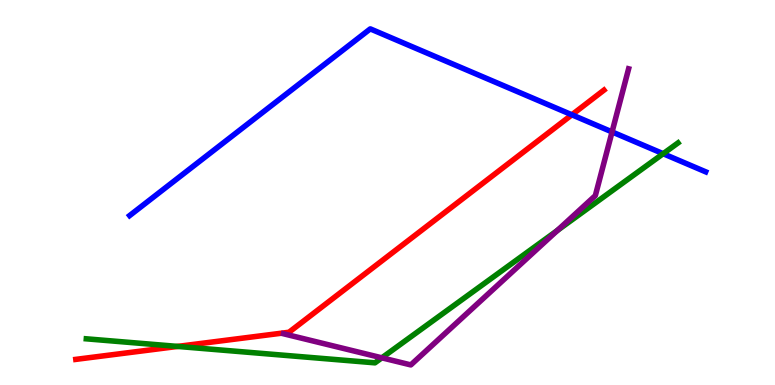[{'lines': ['blue', 'red'], 'intersections': [{'x': 7.38, 'y': 7.02}]}, {'lines': ['green', 'red'], 'intersections': [{'x': 2.29, 'y': 1.0}]}, {'lines': ['purple', 'red'], 'intersections': []}, {'lines': ['blue', 'green'], 'intersections': [{'x': 8.56, 'y': 6.01}]}, {'lines': ['blue', 'purple'], 'intersections': [{'x': 7.9, 'y': 6.57}]}, {'lines': ['green', 'purple'], 'intersections': [{'x': 4.93, 'y': 0.706}, {'x': 7.19, 'y': 4.01}]}]